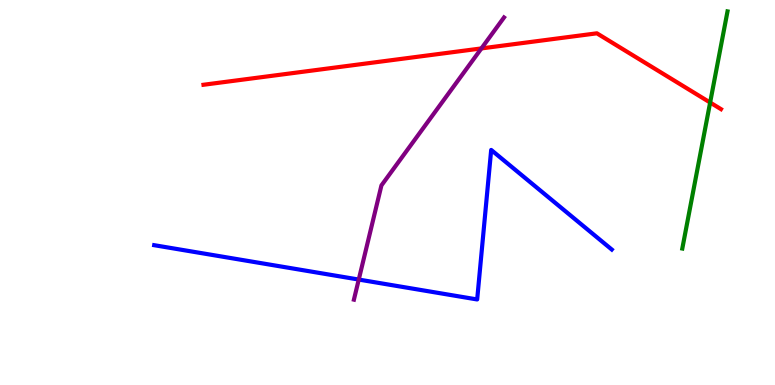[{'lines': ['blue', 'red'], 'intersections': []}, {'lines': ['green', 'red'], 'intersections': [{'x': 9.16, 'y': 7.34}]}, {'lines': ['purple', 'red'], 'intersections': [{'x': 6.21, 'y': 8.74}]}, {'lines': ['blue', 'green'], 'intersections': []}, {'lines': ['blue', 'purple'], 'intersections': [{'x': 4.63, 'y': 2.74}]}, {'lines': ['green', 'purple'], 'intersections': []}]